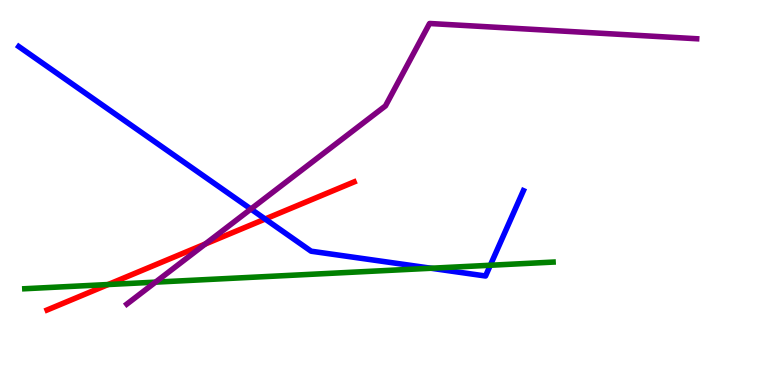[{'lines': ['blue', 'red'], 'intersections': [{'x': 3.42, 'y': 4.31}]}, {'lines': ['green', 'red'], 'intersections': [{'x': 1.4, 'y': 2.61}]}, {'lines': ['purple', 'red'], 'intersections': [{'x': 2.65, 'y': 3.66}]}, {'lines': ['blue', 'green'], 'intersections': [{'x': 5.56, 'y': 3.03}, {'x': 6.33, 'y': 3.11}]}, {'lines': ['blue', 'purple'], 'intersections': [{'x': 3.24, 'y': 4.57}]}, {'lines': ['green', 'purple'], 'intersections': [{'x': 2.01, 'y': 2.67}]}]